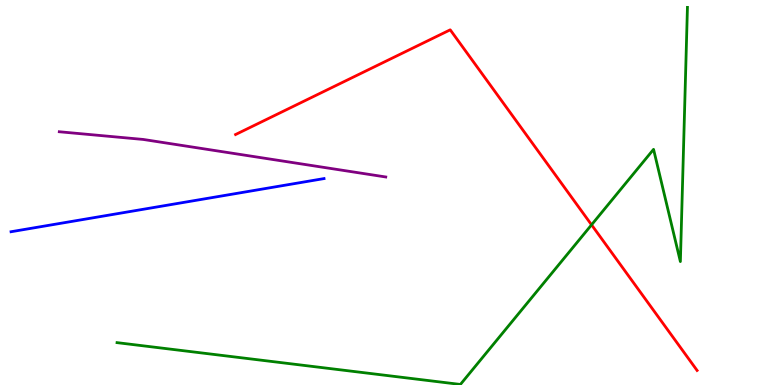[{'lines': ['blue', 'red'], 'intersections': []}, {'lines': ['green', 'red'], 'intersections': [{'x': 7.63, 'y': 4.16}]}, {'lines': ['purple', 'red'], 'intersections': []}, {'lines': ['blue', 'green'], 'intersections': []}, {'lines': ['blue', 'purple'], 'intersections': []}, {'lines': ['green', 'purple'], 'intersections': []}]